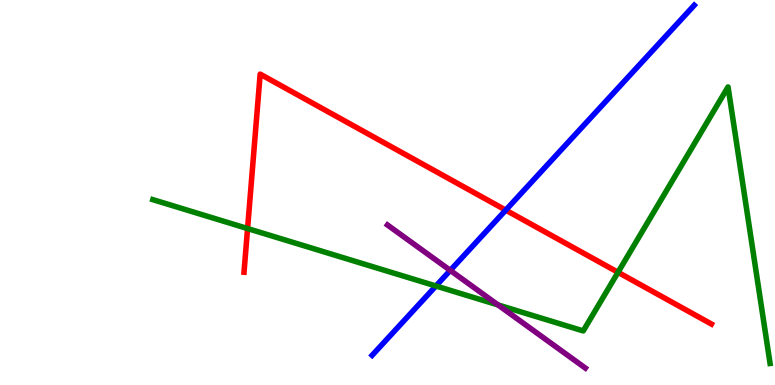[{'lines': ['blue', 'red'], 'intersections': [{'x': 6.53, 'y': 4.54}]}, {'lines': ['green', 'red'], 'intersections': [{'x': 3.19, 'y': 4.06}, {'x': 7.97, 'y': 2.93}]}, {'lines': ['purple', 'red'], 'intersections': []}, {'lines': ['blue', 'green'], 'intersections': [{'x': 5.62, 'y': 2.57}]}, {'lines': ['blue', 'purple'], 'intersections': [{'x': 5.81, 'y': 2.98}]}, {'lines': ['green', 'purple'], 'intersections': [{'x': 6.43, 'y': 2.08}]}]